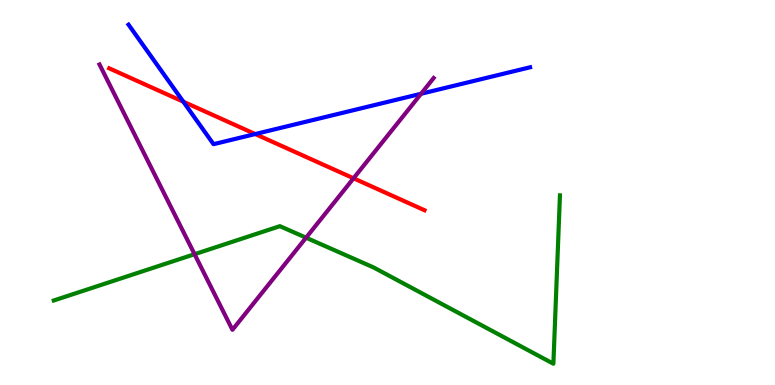[{'lines': ['blue', 'red'], 'intersections': [{'x': 2.37, 'y': 7.36}, {'x': 3.29, 'y': 6.52}]}, {'lines': ['green', 'red'], 'intersections': []}, {'lines': ['purple', 'red'], 'intersections': [{'x': 4.56, 'y': 5.37}]}, {'lines': ['blue', 'green'], 'intersections': []}, {'lines': ['blue', 'purple'], 'intersections': [{'x': 5.43, 'y': 7.56}]}, {'lines': ['green', 'purple'], 'intersections': [{'x': 2.51, 'y': 3.4}, {'x': 3.95, 'y': 3.83}]}]